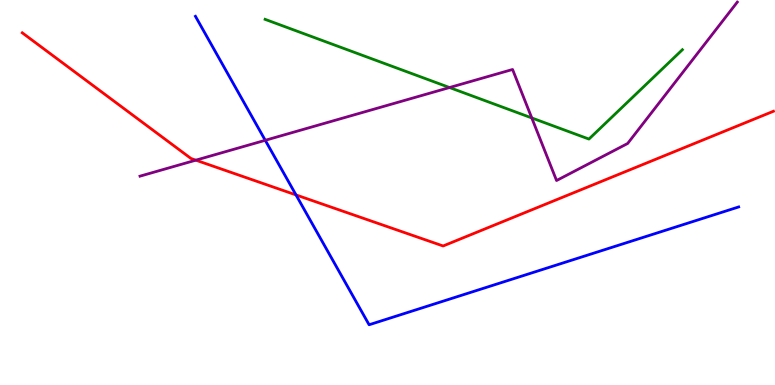[{'lines': ['blue', 'red'], 'intersections': [{'x': 3.82, 'y': 4.94}]}, {'lines': ['green', 'red'], 'intersections': []}, {'lines': ['purple', 'red'], 'intersections': [{'x': 2.53, 'y': 5.84}]}, {'lines': ['blue', 'green'], 'intersections': []}, {'lines': ['blue', 'purple'], 'intersections': [{'x': 3.42, 'y': 6.36}]}, {'lines': ['green', 'purple'], 'intersections': [{'x': 5.8, 'y': 7.73}, {'x': 6.86, 'y': 6.94}]}]